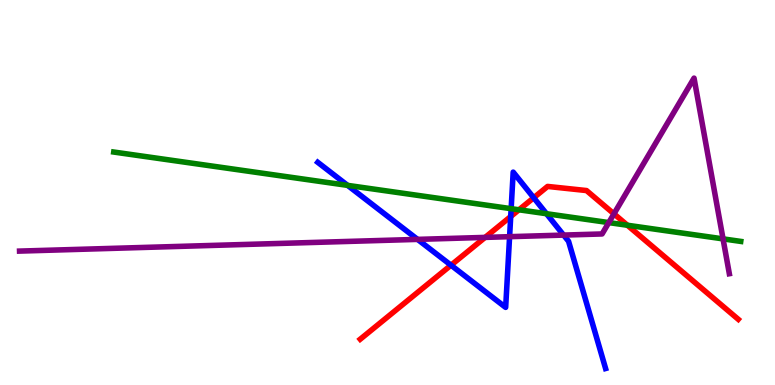[{'lines': ['blue', 'red'], 'intersections': [{'x': 5.82, 'y': 3.11}, {'x': 6.59, 'y': 4.38}, {'x': 6.89, 'y': 4.86}]}, {'lines': ['green', 'red'], 'intersections': [{'x': 6.7, 'y': 4.55}, {'x': 8.1, 'y': 4.15}]}, {'lines': ['purple', 'red'], 'intersections': [{'x': 6.26, 'y': 3.83}, {'x': 7.92, 'y': 4.45}]}, {'lines': ['blue', 'green'], 'intersections': [{'x': 4.49, 'y': 5.19}, {'x': 6.6, 'y': 4.58}, {'x': 7.05, 'y': 4.45}]}, {'lines': ['blue', 'purple'], 'intersections': [{'x': 5.39, 'y': 3.78}, {'x': 6.58, 'y': 3.85}, {'x': 7.27, 'y': 3.89}]}, {'lines': ['green', 'purple'], 'intersections': [{'x': 7.86, 'y': 4.22}, {'x': 9.33, 'y': 3.8}]}]